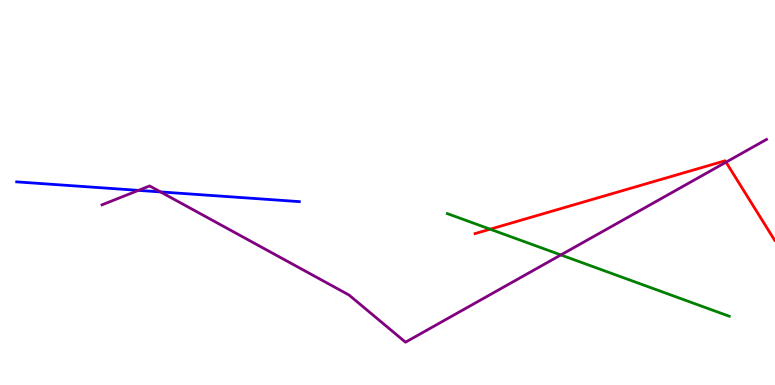[{'lines': ['blue', 'red'], 'intersections': []}, {'lines': ['green', 'red'], 'intersections': [{'x': 6.32, 'y': 4.05}]}, {'lines': ['purple', 'red'], 'intersections': [{'x': 9.37, 'y': 5.79}]}, {'lines': ['blue', 'green'], 'intersections': []}, {'lines': ['blue', 'purple'], 'intersections': [{'x': 1.79, 'y': 5.06}, {'x': 2.07, 'y': 5.02}]}, {'lines': ['green', 'purple'], 'intersections': [{'x': 7.24, 'y': 3.38}]}]